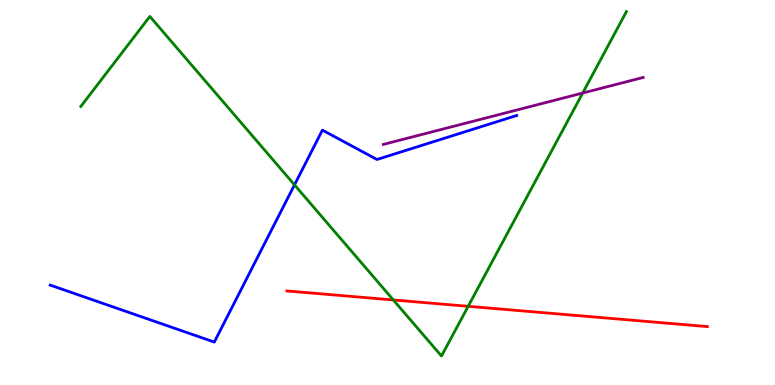[{'lines': ['blue', 'red'], 'intersections': []}, {'lines': ['green', 'red'], 'intersections': [{'x': 5.08, 'y': 2.21}, {'x': 6.04, 'y': 2.04}]}, {'lines': ['purple', 'red'], 'intersections': []}, {'lines': ['blue', 'green'], 'intersections': [{'x': 3.8, 'y': 5.2}]}, {'lines': ['blue', 'purple'], 'intersections': []}, {'lines': ['green', 'purple'], 'intersections': [{'x': 7.52, 'y': 7.58}]}]